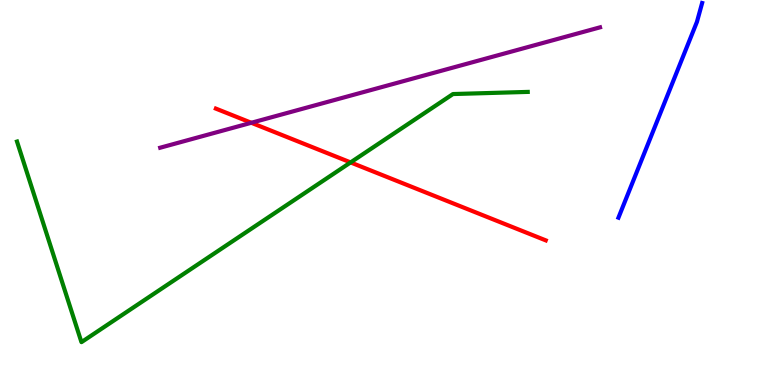[{'lines': ['blue', 'red'], 'intersections': []}, {'lines': ['green', 'red'], 'intersections': [{'x': 4.52, 'y': 5.78}]}, {'lines': ['purple', 'red'], 'intersections': [{'x': 3.24, 'y': 6.81}]}, {'lines': ['blue', 'green'], 'intersections': []}, {'lines': ['blue', 'purple'], 'intersections': []}, {'lines': ['green', 'purple'], 'intersections': []}]